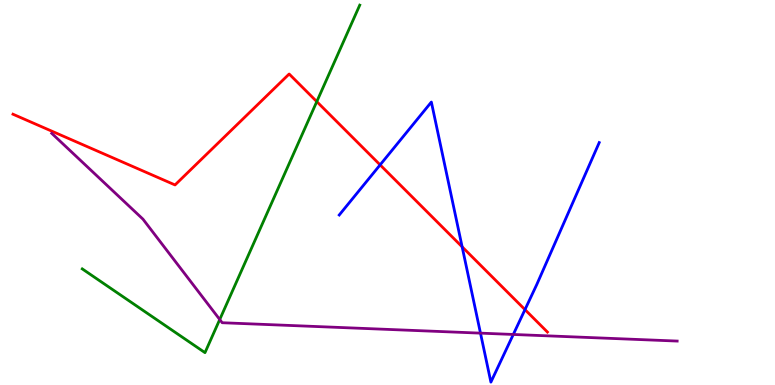[{'lines': ['blue', 'red'], 'intersections': [{'x': 4.9, 'y': 5.72}, {'x': 5.96, 'y': 3.59}, {'x': 6.77, 'y': 1.96}]}, {'lines': ['green', 'red'], 'intersections': [{'x': 4.09, 'y': 7.36}]}, {'lines': ['purple', 'red'], 'intersections': []}, {'lines': ['blue', 'green'], 'intersections': []}, {'lines': ['blue', 'purple'], 'intersections': [{'x': 6.2, 'y': 1.35}, {'x': 6.62, 'y': 1.31}]}, {'lines': ['green', 'purple'], 'intersections': [{'x': 2.84, 'y': 1.7}]}]